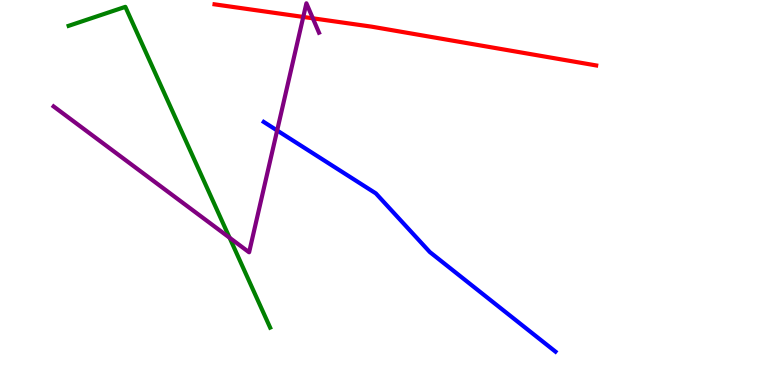[{'lines': ['blue', 'red'], 'intersections': []}, {'lines': ['green', 'red'], 'intersections': []}, {'lines': ['purple', 'red'], 'intersections': [{'x': 3.91, 'y': 9.56}, {'x': 4.04, 'y': 9.52}]}, {'lines': ['blue', 'green'], 'intersections': []}, {'lines': ['blue', 'purple'], 'intersections': [{'x': 3.58, 'y': 6.61}]}, {'lines': ['green', 'purple'], 'intersections': [{'x': 2.96, 'y': 3.83}]}]